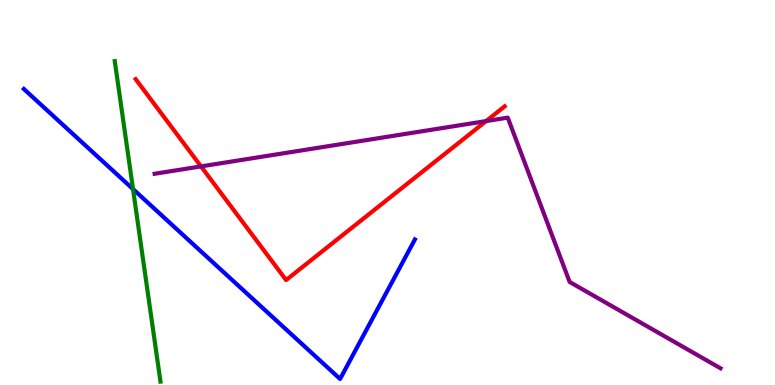[{'lines': ['blue', 'red'], 'intersections': []}, {'lines': ['green', 'red'], 'intersections': []}, {'lines': ['purple', 'red'], 'intersections': [{'x': 2.59, 'y': 5.68}, {'x': 6.27, 'y': 6.85}]}, {'lines': ['blue', 'green'], 'intersections': [{'x': 1.72, 'y': 5.09}]}, {'lines': ['blue', 'purple'], 'intersections': []}, {'lines': ['green', 'purple'], 'intersections': []}]